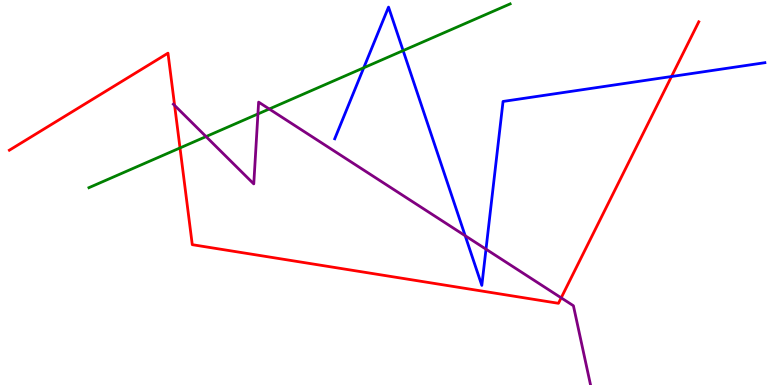[{'lines': ['blue', 'red'], 'intersections': [{'x': 8.66, 'y': 8.01}]}, {'lines': ['green', 'red'], 'intersections': [{'x': 2.32, 'y': 6.16}]}, {'lines': ['purple', 'red'], 'intersections': [{'x': 2.25, 'y': 7.26}, {'x': 7.24, 'y': 2.26}]}, {'lines': ['blue', 'green'], 'intersections': [{'x': 4.69, 'y': 8.24}, {'x': 5.2, 'y': 8.69}]}, {'lines': ['blue', 'purple'], 'intersections': [{'x': 6.0, 'y': 3.88}, {'x': 6.27, 'y': 3.53}]}, {'lines': ['green', 'purple'], 'intersections': [{'x': 2.66, 'y': 6.45}, {'x': 3.33, 'y': 7.04}, {'x': 3.47, 'y': 7.17}]}]